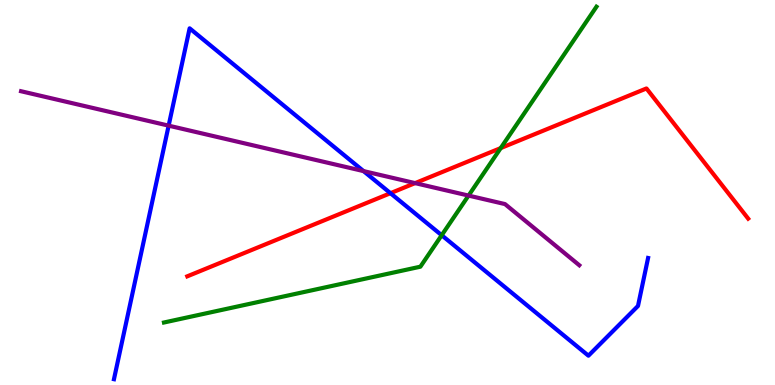[{'lines': ['blue', 'red'], 'intersections': [{'x': 5.04, 'y': 4.98}]}, {'lines': ['green', 'red'], 'intersections': [{'x': 6.46, 'y': 6.15}]}, {'lines': ['purple', 'red'], 'intersections': [{'x': 5.36, 'y': 5.24}]}, {'lines': ['blue', 'green'], 'intersections': [{'x': 5.7, 'y': 3.89}]}, {'lines': ['blue', 'purple'], 'intersections': [{'x': 2.18, 'y': 6.74}, {'x': 4.69, 'y': 5.56}]}, {'lines': ['green', 'purple'], 'intersections': [{'x': 6.05, 'y': 4.92}]}]